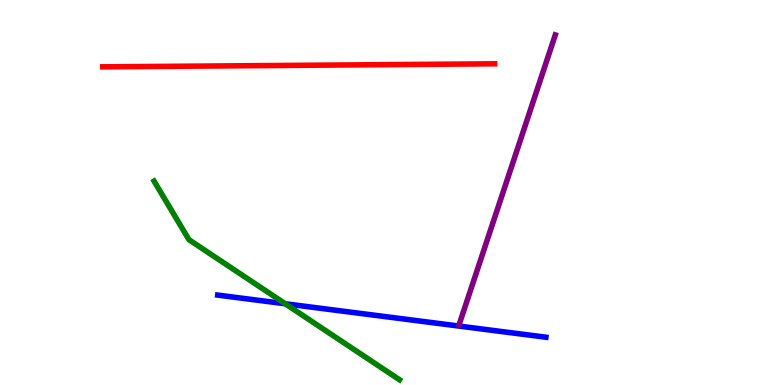[{'lines': ['blue', 'red'], 'intersections': []}, {'lines': ['green', 'red'], 'intersections': []}, {'lines': ['purple', 'red'], 'intersections': []}, {'lines': ['blue', 'green'], 'intersections': [{'x': 3.68, 'y': 2.11}]}, {'lines': ['blue', 'purple'], 'intersections': []}, {'lines': ['green', 'purple'], 'intersections': []}]